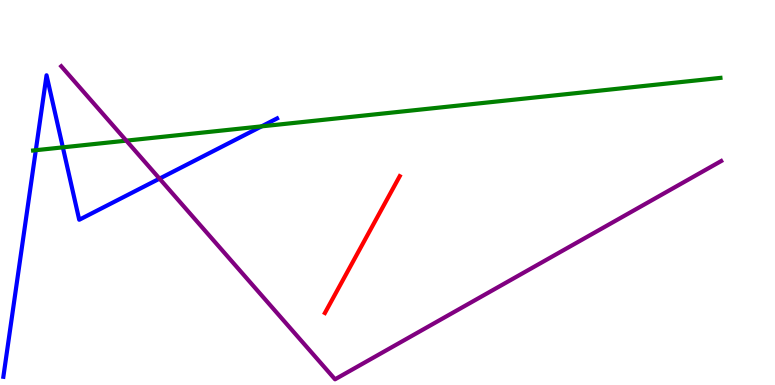[{'lines': ['blue', 'red'], 'intersections': []}, {'lines': ['green', 'red'], 'intersections': []}, {'lines': ['purple', 'red'], 'intersections': []}, {'lines': ['blue', 'green'], 'intersections': [{'x': 0.462, 'y': 6.1}, {'x': 0.811, 'y': 6.17}, {'x': 3.38, 'y': 6.72}]}, {'lines': ['blue', 'purple'], 'intersections': [{'x': 2.06, 'y': 5.36}]}, {'lines': ['green', 'purple'], 'intersections': [{'x': 1.63, 'y': 6.35}]}]